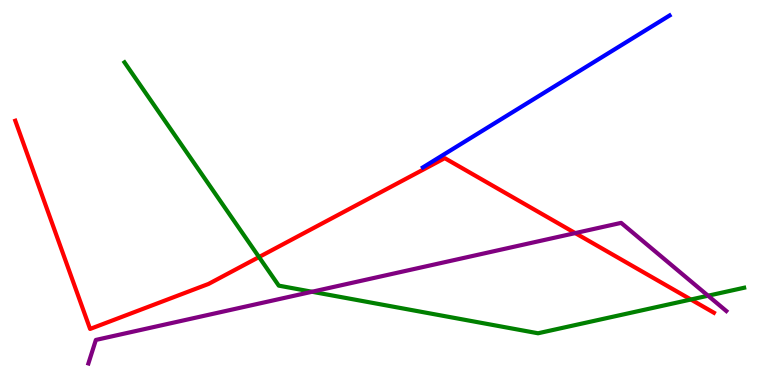[{'lines': ['blue', 'red'], 'intersections': []}, {'lines': ['green', 'red'], 'intersections': [{'x': 3.34, 'y': 3.32}, {'x': 8.91, 'y': 2.22}]}, {'lines': ['purple', 'red'], 'intersections': [{'x': 7.42, 'y': 3.95}]}, {'lines': ['blue', 'green'], 'intersections': []}, {'lines': ['blue', 'purple'], 'intersections': []}, {'lines': ['green', 'purple'], 'intersections': [{'x': 4.03, 'y': 2.42}, {'x': 9.14, 'y': 2.32}]}]